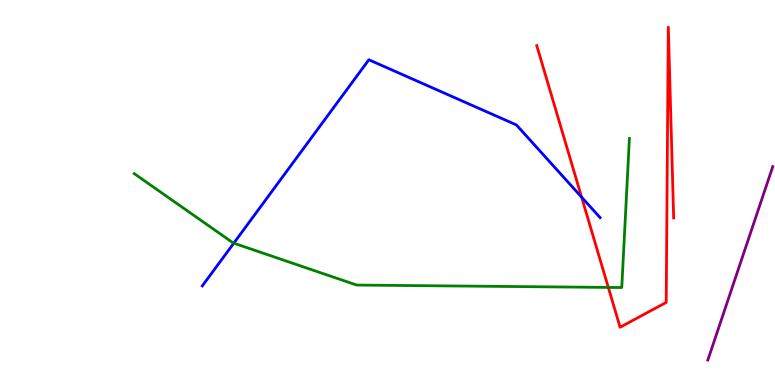[{'lines': ['blue', 'red'], 'intersections': [{'x': 7.5, 'y': 4.88}]}, {'lines': ['green', 'red'], 'intersections': [{'x': 7.85, 'y': 2.53}]}, {'lines': ['purple', 'red'], 'intersections': []}, {'lines': ['blue', 'green'], 'intersections': [{'x': 3.02, 'y': 3.68}]}, {'lines': ['blue', 'purple'], 'intersections': []}, {'lines': ['green', 'purple'], 'intersections': []}]